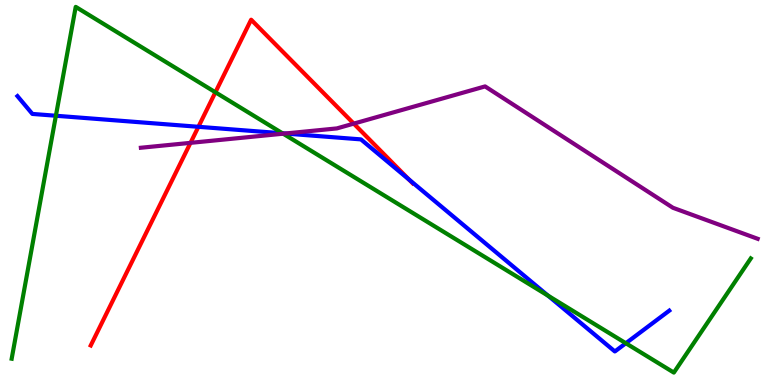[{'lines': ['blue', 'red'], 'intersections': [{'x': 2.56, 'y': 6.71}, {'x': 5.28, 'y': 5.34}]}, {'lines': ['green', 'red'], 'intersections': [{'x': 2.78, 'y': 7.6}]}, {'lines': ['purple', 'red'], 'intersections': [{'x': 2.46, 'y': 6.29}, {'x': 4.56, 'y': 6.79}]}, {'lines': ['blue', 'green'], 'intersections': [{'x': 0.721, 'y': 6.99}, {'x': 3.65, 'y': 6.54}, {'x': 7.07, 'y': 2.32}, {'x': 8.08, 'y': 1.08}]}, {'lines': ['blue', 'purple'], 'intersections': [{'x': 3.68, 'y': 6.53}]}, {'lines': ['green', 'purple'], 'intersections': [{'x': 3.65, 'y': 6.53}]}]